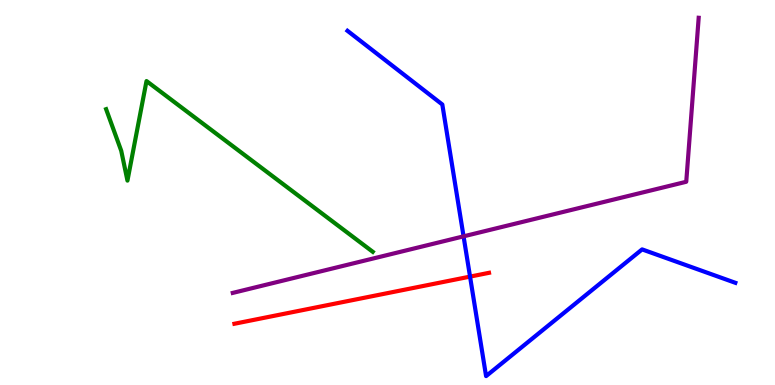[{'lines': ['blue', 'red'], 'intersections': [{'x': 6.07, 'y': 2.82}]}, {'lines': ['green', 'red'], 'intersections': []}, {'lines': ['purple', 'red'], 'intersections': []}, {'lines': ['blue', 'green'], 'intersections': []}, {'lines': ['blue', 'purple'], 'intersections': [{'x': 5.98, 'y': 3.86}]}, {'lines': ['green', 'purple'], 'intersections': []}]